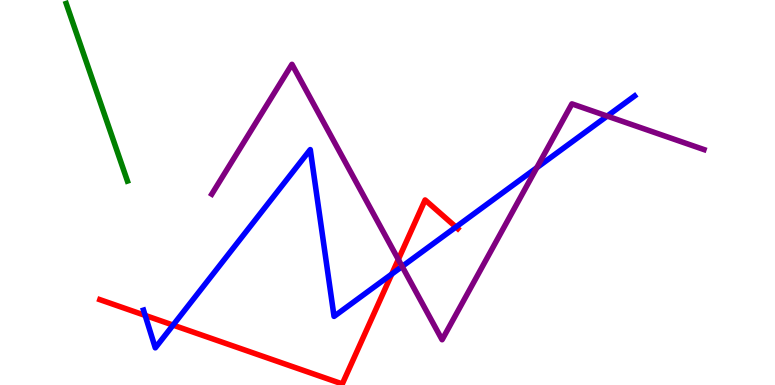[{'lines': ['blue', 'red'], 'intersections': [{'x': 1.87, 'y': 1.81}, {'x': 2.23, 'y': 1.56}, {'x': 5.05, 'y': 2.88}, {'x': 5.88, 'y': 4.1}]}, {'lines': ['green', 'red'], 'intersections': []}, {'lines': ['purple', 'red'], 'intersections': [{'x': 5.14, 'y': 3.26}]}, {'lines': ['blue', 'green'], 'intersections': []}, {'lines': ['blue', 'purple'], 'intersections': [{'x': 5.19, 'y': 3.08}, {'x': 6.93, 'y': 5.64}, {'x': 7.83, 'y': 6.98}]}, {'lines': ['green', 'purple'], 'intersections': []}]